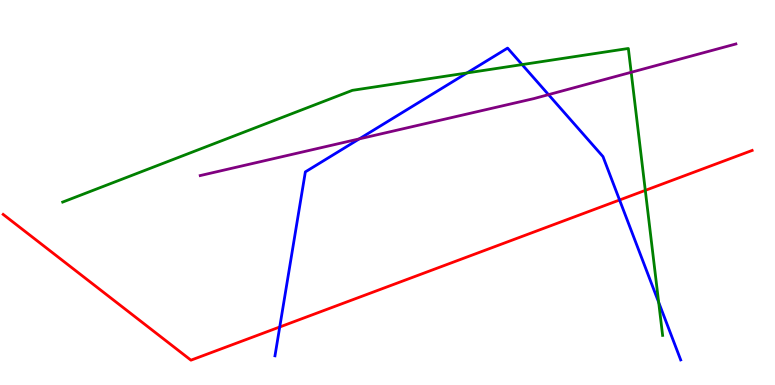[{'lines': ['blue', 'red'], 'intersections': [{'x': 3.61, 'y': 1.51}, {'x': 7.99, 'y': 4.81}]}, {'lines': ['green', 'red'], 'intersections': [{'x': 8.33, 'y': 5.06}]}, {'lines': ['purple', 'red'], 'intersections': []}, {'lines': ['blue', 'green'], 'intersections': [{'x': 6.03, 'y': 8.11}, {'x': 6.74, 'y': 8.32}, {'x': 8.5, 'y': 2.15}]}, {'lines': ['blue', 'purple'], 'intersections': [{'x': 4.64, 'y': 6.39}, {'x': 7.08, 'y': 7.54}]}, {'lines': ['green', 'purple'], 'intersections': [{'x': 8.14, 'y': 8.12}]}]